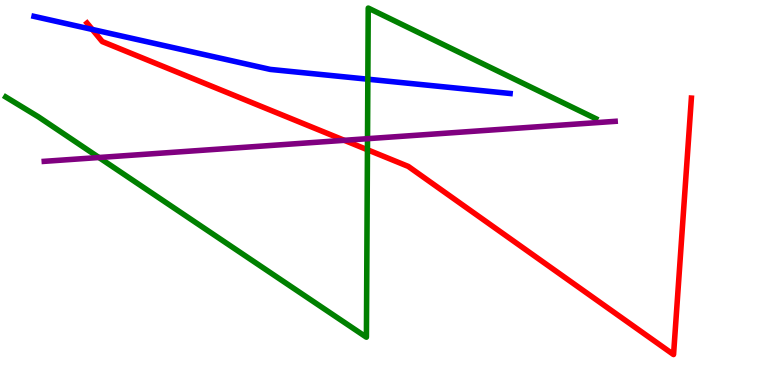[{'lines': ['blue', 'red'], 'intersections': [{'x': 1.19, 'y': 9.24}]}, {'lines': ['green', 'red'], 'intersections': [{'x': 4.74, 'y': 6.11}]}, {'lines': ['purple', 'red'], 'intersections': [{'x': 4.44, 'y': 6.36}]}, {'lines': ['blue', 'green'], 'intersections': [{'x': 4.75, 'y': 7.94}]}, {'lines': ['blue', 'purple'], 'intersections': []}, {'lines': ['green', 'purple'], 'intersections': [{'x': 1.28, 'y': 5.91}, {'x': 4.74, 'y': 6.4}]}]